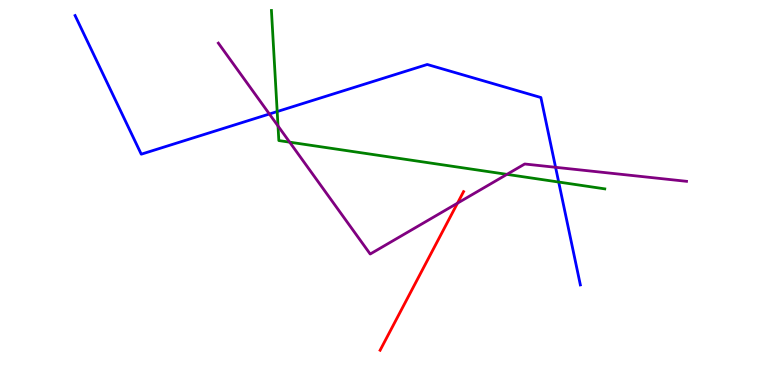[{'lines': ['blue', 'red'], 'intersections': []}, {'lines': ['green', 'red'], 'intersections': []}, {'lines': ['purple', 'red'], 'intersections': [{'x': 5.9, 'y': 4.72}]}, {'lines': ['blue', 'green'], 'intersections': [{'x': 3.58, 'y': 7.1}, {'x': 7.21, 'y': 5.27}]}, {'lines': ['blue', 'purple'], 'intersections': [{'x': 3.48, 'y': 7.04}, {'x': 7.17, 'y': 5.65}]}, {'lines': ['green', 'purple'], 'intersections': [{'x': 3.59, 'y': 6.73}, {'x': 3.74, 'y': 6.31}, {'x': 6.54, 'y': 5.47}]}]